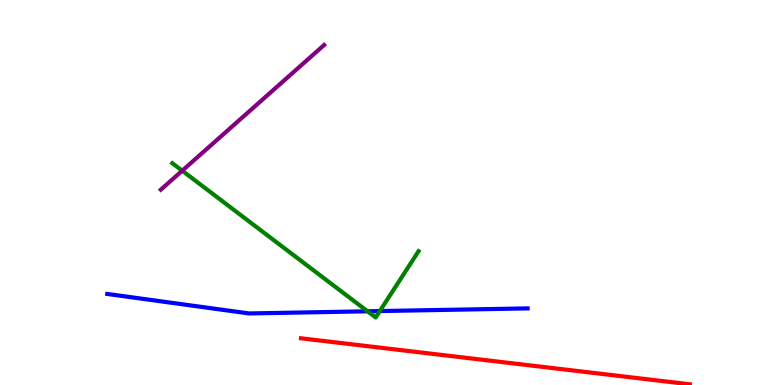[{'lines': ['blue', 'red'], 'intersections': []}, {'lines': ['green', 'red'], 'intersections': []}, {'lines': ['purple', 'red'], 'intersections': []}, {'lines': ['blue', 'green'], 'intersections': [{'x': 4.74, 'y': 1.91}, {'x': 4.9, 'y': 1.92}]}, {'lines': ['blue', 'purple'], 'intersections': []}, {'lines': ['green', 'purple'], 'intersections': [{'x': 2.35, 'y': 5.57}]}]